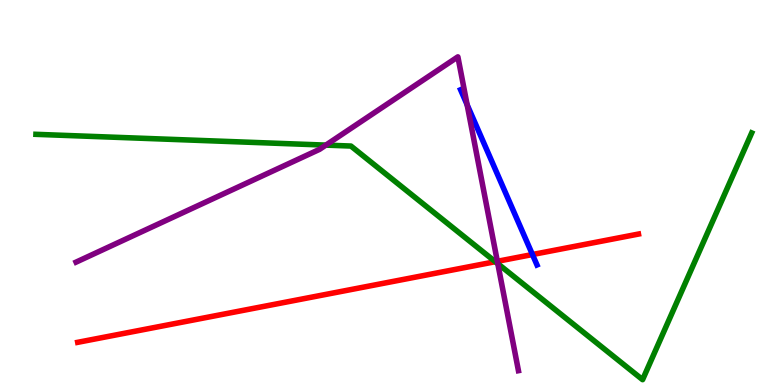[{'lines': ['blue', 'red'], 'intersections': [{'x': 6.87, 'y': 3.39}]}, {'lines': ['green', 'red'], 'intersections': [{'x': 6.39, 'y': 3.2}]}, {'lines': ['purple', 'red'], 'intersections': [{'x': 6.42, 'y': 3.21}]}, {'lines': ['blue', 'green'], 'intersections': []}, {'lines': ['blue', 'purple'], 'intersections': [{'x': 6.03, 'y': 7.28}]}, {'lines': ['green', 'purple'], 'intersections': [{'x': 4.2, 'y': 6.23}, {'x': 6.42, 'y': 3.15}]}]